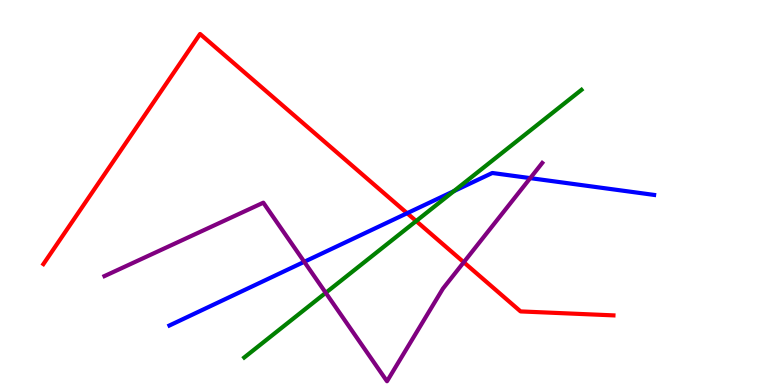[{'lines': ['blue', 'red'], 'intersections': [{'x': 5.25, 'y': 4.46}]}, {'lines': ['green', 'red'], 'intersections': [{'x': 5.37, 'y': 4.26}]}, {'lines': ['purple', 'red'], 'intersections': [{'x': 5.98, 'y': 3.19}]}, {'lines': ['blue', 'green'], 'intersections': [{'x': 5.86, 'y': 5.04}]}, {'lines': ['blue', 'purple'], 'intersections': [{'x': 3.93, 'y': 3.2}, {'x': 6.84, 'y': 5.37}]}, {'lines': ['green', 'purple'], 'intersections': [{'x': 4.2, 'y': 2.39}]}]